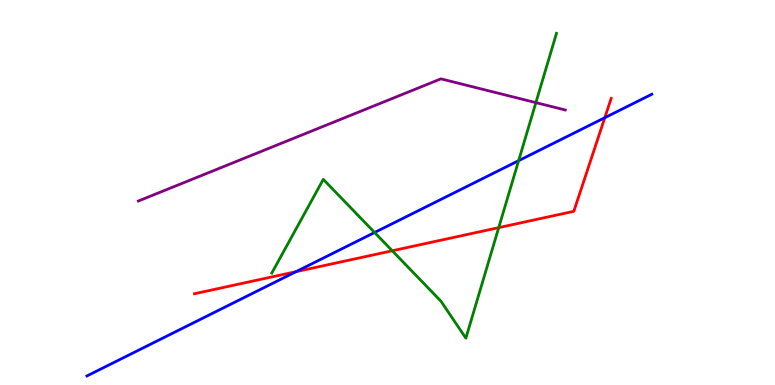[{'lines': ['blue', 'red'], 'intersections': [{'x': 3.82, 'y': 2.94}, {'x': 7.8, 'y': 6.94}]}, {'lines': ['green', 'red'], 'intersections': [{'x': 5.06, 'y': 3.49}, {'x': 6.44, 'y': 4.09}]}, {'lines': ['purple', 'red'], 'intersections': []}, {'lines': ['blue', 'green'], 'intersections': [{'x': 4.83, 'y': 3.96}, {'x': 6.69, 'y': 5.83}]}, {'lines': ['blue', 'purple'], 'intersections': []}, {'lines': ['green', 'purple'], 'intersections': [{'x': 6.91, 'y': 7.33}]}]